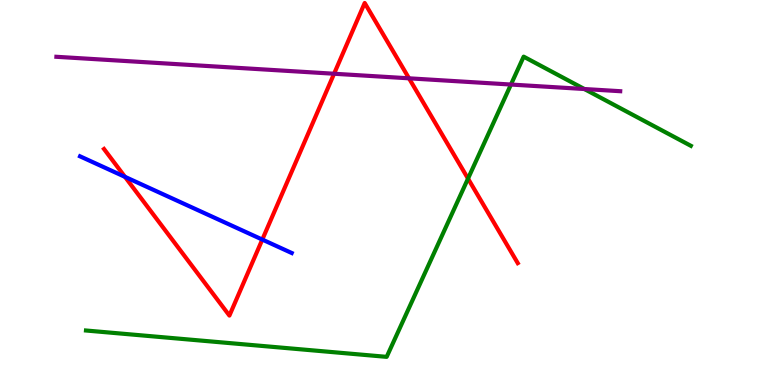[{'lines': ['blue', 'red'], 'intersections': [{'x': 1.61, 'y': 5.41}, {'x': 3.38, 'y': 3.78}]}, {'lines': ['green', 'red'], 'intersections': [{'x': 6.04, 'y': 5.36}]}, {'lines': ['purple', 'red'], 'intersections': [{'x': 4.31, 'y': 8.08}, {'x': 5.28, 'y': 7.97}]}, {'lines': ['blue', 'green'], 'intersections': []}, {'lines': ['blue', 'purple'], 'intersections': []}, {'lines': ['green', 'purple'], 'intersections': [{'x': 6.59, 'y': 7.8}, {'x': 7.54, 'y': 7.69}]}]